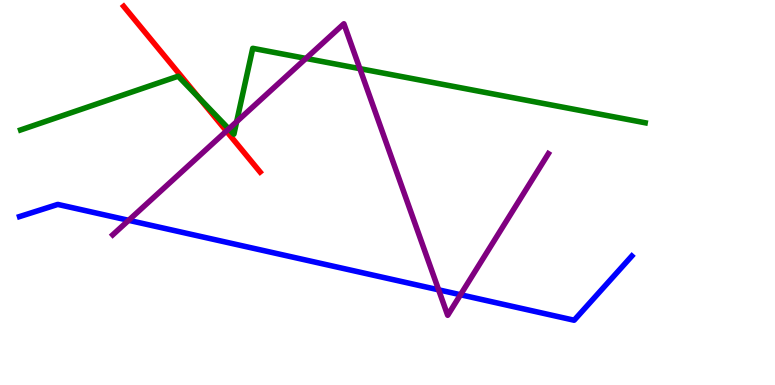[{'lines': ['blue', 'red'], 'intersections': []}, {'lines': ['green', 'red'], 'intersections': [{'x': 2.57, 'y': 7.45}]}, {'lines': ['purple', 'red'], 'intersections': [{'x': 2.92, 'y': 6.6}]}, {'lines': ['blue', 'green'], 'intersections': []}, {'lines': ['blue', 'purple'], 'intersections': [{'x': 1.66, 'y': 4.28}, {'x': 5.66, 'y': 2.47}, {'x': 5.94, 'y': 2.34}]}, {'lines': ['green', 'purple'], 'intersections': [{'x': 2.95, 'y': 6.65}, {'x': 3.05, 'y': 6.84}, {'x': 3.95, 'y': 8.48}, {'x': 4.64, 'y': 8.22}]}]